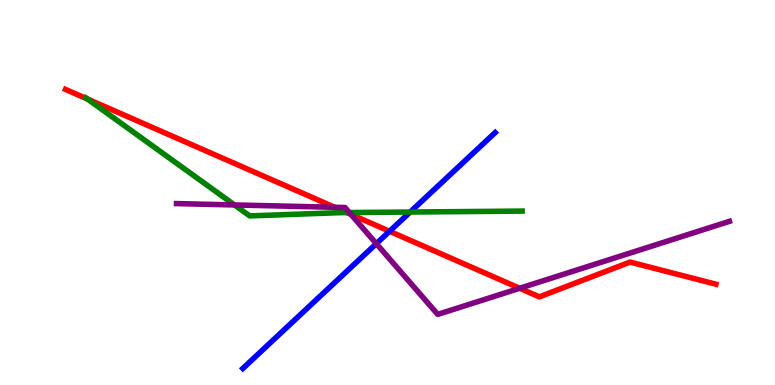[{'lines': ['blue', 'red'], 'intersections': [{'x': 5.03, 'y': 3.99}]}, {'lines': ['green', 'red'], 'intersections': [{'x': 1.13, 'y': 7.43}, {'x': 4.47, 'y': 4.48}]}, {'lines': ['purple', 'red'], 'intersections': [{'x': 4.32, 'y': 4.62}, {'x': 4.53, 'y': 4.43}, {'x': 6.71, 'y': 2.51}]}, {'lines': ['blue', 'green'], 'intersections': [{'x': 5.29, 'y': 4.49}]}, {'lines': ['blue', 'purple'], 'intersections': [{'x': 4.86, 'y': 3.67}]}, {'lines': ['green', 'purple'], 'intersections': [{'x': 3.03, 'y': 4.68}, {'x': 4.51, 'y': 4.48}]}]